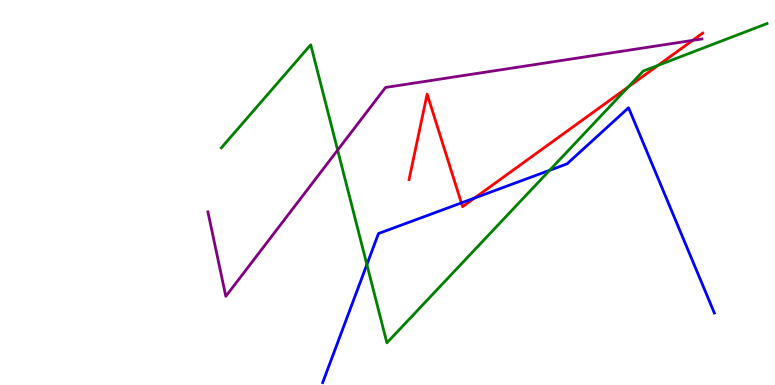[{'lines': ['blue', 'red'], 'intersections': [{'x': 5.95, 'y': 4.73}, {'x': 6.12, 'y': 4.86}]}, {'lines': ['green', 'red'], 'intersections': [{'x': 8.11, 'y': 7.74}, {'x': 8.49, 'y': 8.3}]}, {'lines': ['purple', 'red'], 'intersections': [{'x': 8.94, 'y': 8.95}]}, {'lines': ['blue', 'green'], 'intersections': [{'x': 4.73, 'y': 3.13}, {'x': 7.09, 'y': 5.58}]}, {'lines': ['blue', 'purple'], 'intersections': []}, {'lines': ['green', 'purple'], 'intersections': [{'x': 4.36, 'y': 6.1}]}]